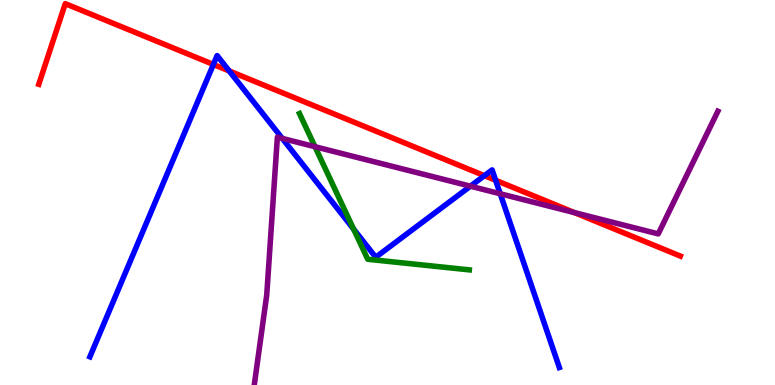[{'lines': ['blue', 'red'], 'intersections': [{'x': 2.75, 'y': 8.33}, {'x': 2.96, 'y': 8.16}, {'x': 6.25, 'y': 5.44}, {'x': 6.4, 'y': 5.32}]}, {'lines': ['green', 'red'], 'intersections': []}, {'lines': ['purple', 'red'], 'intersections': [{'x': 7.41, 'y': 4.48}]}, {'lines': ['blue', 'green'], 'intersections': [{'x': 4.56, 'y': 4.05}]}, {'lines': ['blue', 'purple'], 'intersections': [{'x': 3.64, 'y': 6.41}, {'x': 6.07, 'y': 5.16}, {'x': 6.45, 'y': 4.97}]}, {'lines': ['green', 'purple'], 'intersections': [{'x': 4.06, 'y': 6.19}]}]